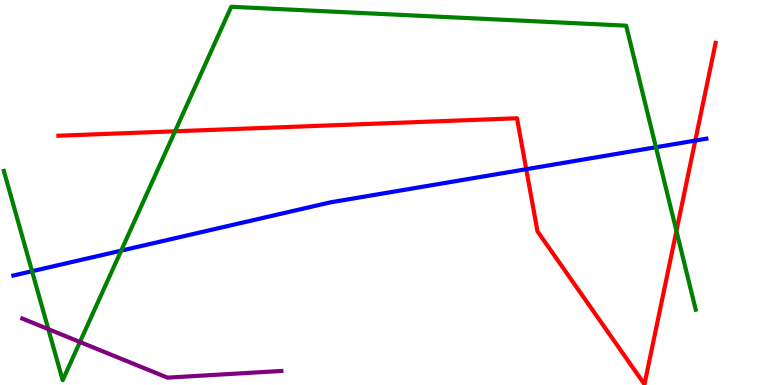[{'lines': ['blue', 'red'], 'intersections': [{'x': 6.79, 'y': 5.61}, {'x': 8.97, 'y': 6.35}]}, {'lines': ['green', 'red'], 'intersections': [{'x': 2.26, 'y': 6.59}, {'x': 8.73, 'y': 4.0}]}, {'lines': ['purple', 'red'], 'intersections': []}, {'lines': ['blue', 'green'], 'intersections': [{'x': 0.413, 'y': 2.96}, {'x': 1.56, 'y': 3.49}, {'x': 8.46, 'y': 6.18}]}, {'lines': ['blue', 'purple'], 'intersections': []}, {'lines': ['green', 'purple'], 'intersections': [{'x': 0.624, 'y': 1.45}, {'x': 1.03, 'y': 1.12}]}]